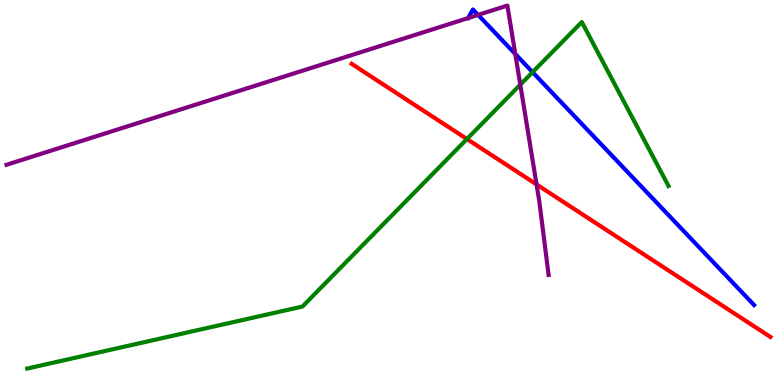[{'lines': ['blue', 'red'], 'intersections': []}, {'lines': ['green', 'red'], 'intersections': [{'x': 6.02, 'y': 6.39}]}, {'lines': ['purple', 'red'], 'intersections': [{'x': 6.92, 'y': 5.21}]}, {'lines': ['blue', 'green'], 'intersections': [{'x': 6.87, 'y': 8.13}]}, {'lines': ['blue', 'purple'], 'intersections': [{'x': 6.17, 'y': 9.61}, {'x': 6.65, 'y': 8.6}]}, {'lines': ['green', 'purple'], 'intersections': [{'x': 6.71, 'y': 7.8}]}]